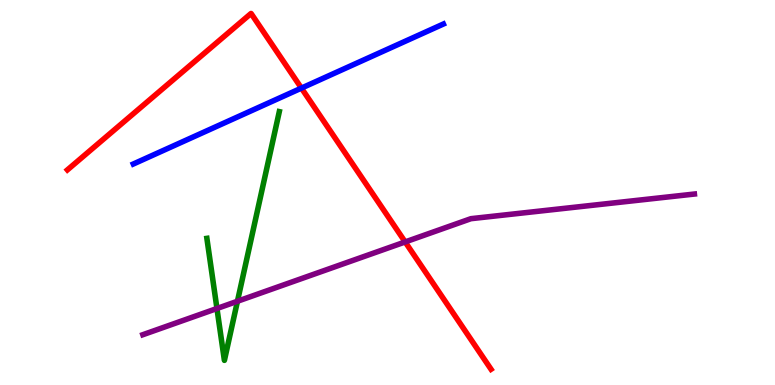[{'lines': ['blue', 'red'], 'intersections': [{'x': 3.89, 'y': 7.71}]}, {'lines': ['green', 'red'], 'intersections': []}, {'lines': ['purple', 'red'], 'intersections': [{'x': 5.23, 'y': 3.72}]}, {'lines': ['blue', 'green'], 'intersections': []}, {'lines': ['blue', 'purple'], 'intersections': []}, {'lines': ['green', 'purple'], 'intersections': [{'x': 2.8, 'y': 1.99}, {'x': 3.06, 'y': 2.18}]}]